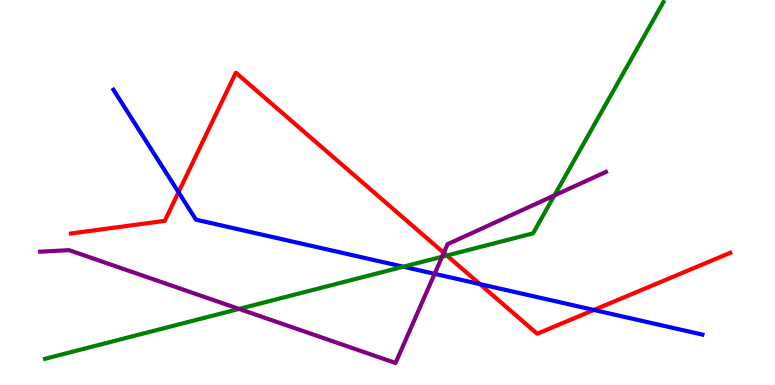[{'lines': ['blue', 'red'], 'intersections': [{'x': 2.3, 'y': 5.01}, {'x': 6.19, 'y': 2.62}, {'x': 7.66, 'y': 1.95}]}, {'lines': ['green', 'red'], 'intersections': [{'x': 5.77, 'y': 3.36}]}, {'lines': ['purple', 'red'], 'intersections': [{'x': 5.73, 'y': 3.43}]}, {'lines': ['blue', 'green'], 'intersections': [{'x': 5.2, 'y': 3.07}]}, {'lines': ['blue', 'purple'], 'intersections': [{'x': 5.61, 'y': 2.89}]}, {'lines': ['green', 'purple'], 'intersections': [{'x': 3.08, 'y': 1.98}, {'x': 5.7, 'y': 3.33}, {'x': 7.15, 'y': 4.92}]}]